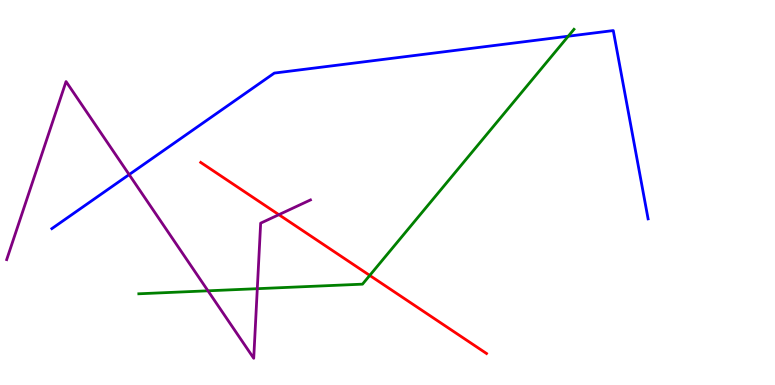[{'lines': ['blue', 'red'], 'intersections': []}, {'lines': ['green', 'red'], 'intersections': [{'x': 4.77, 'y': 2.85}]}, {'lines': ['purple', 'red'], 'intersections': [{'x': 3.6, 'y': 4.42}]}, {'lines': ['blue', 'green'], 'intersections': [{'x': 7.33, 'y': 9.06}]}, {'lines': ['blue', 'purple'], 'intersections': [{'x': 1.67, 'y': 5.47}]}, {'lines': ['green', 'purple'], 'intersections': [{'x': 2.68, 'y': 2.45}, {'x': 3.32, 'y': 2.5}]}]